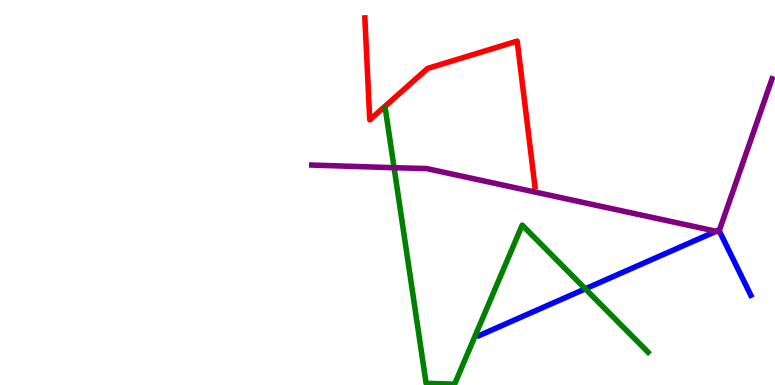[{'lines': ['blue', 'red'], 'intersections': []}, {'lines': ['green', 'red'], 'intersections': []}, {'lines': ['purple', 'red'], 'intersections': []}, {'lines': ['blue', 'green'], 'intersections': [{'x': 7.55, 'y': 2.5}]}, {'lines': ['blue', 'purple'], 'intersections': [{'x': 9.24, 'y': 3.99}, {'x': 9.28, 'y': 4.01}]}, {'lines': ['green', 'purple'], 'intersections': [{'x': 5.09, 'y': 5.64}]}]